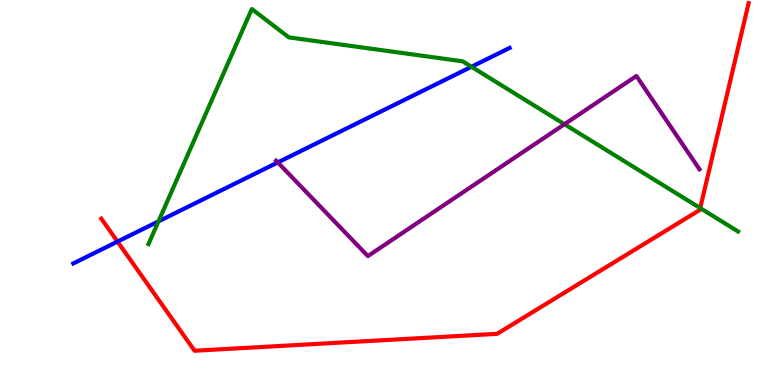[{'lines': ['blue', 'red'], 'intersections': [{'x': 1.52, 'y': 3.72}]}, {'lines': ['green', 'red'], 'intersections': [{'x': 9.03, 'y': 4.6}]}, {'lines': ['purple', 'red'], 'intersections': []}, {'lines': ['blue', 'green'], 'intersections': [{'x': 2.04, 'y': 4.25}, {'x': 6.08, 'y': 8.27}]}, {'lines': ['blue', 'purple'], 'intersections': [{'x': 3.58, 'y': 5.78}]}, {'lines': ['green', 'purple'], 'intersections': [{'x': 7.28, 'y': 6.77}]}]